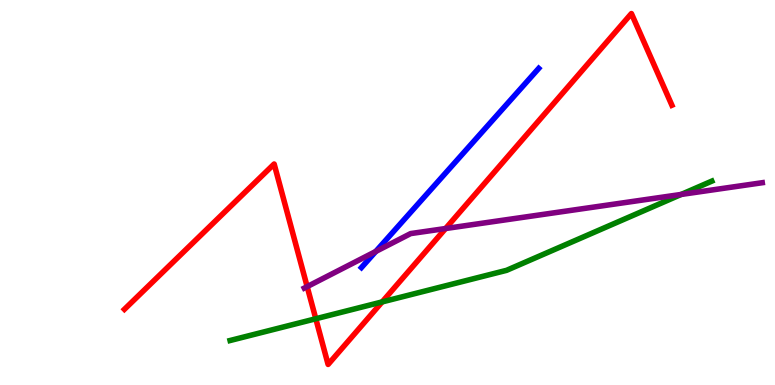[{'lines': ['blue', 'red'], 'intersections': []}, {'lines': ['green', 'red'], 'intersections': [{'x': 4.07, 'y': 1.72}, {'x': 4.93, 'y': 2.16}]}, {'lines': ['purple', 'red'], 'intersections': [{'x': 3.96, 'y': 2.56}, {'x': 5.75, 'y': 4.06}]}, {'lines': ['blue', 'green'], 'intersections': []}, {'lines': ['blue', 'purple'], 'intersections': [{'x': 4.85, 'y': 3.47}]}, {'lines': ['green', 'purple'], 'intersections': [{'x': 8.79, 'y': 4.95}]}]